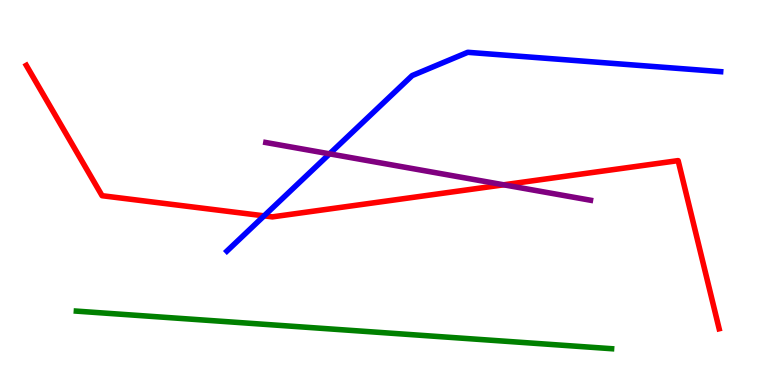[{'lines': ['blue', 'red'], 'intersections': [{'x': 3.41, 'y': 4.39}]}, {'lines': ['green', 'red'], 'intersections': []}, {'lines': ['purple', 'red'], 'intersections': [{'x': 6.5, 'y': 5.2}]}, {'lines': ['blue', 'green'], 'intersections': []}, {'lines': ['blue', 'purple'], 'intersections': [{'x': 4.25, 'y': 6.0}]}, {'lines': ['green', 'purple'], 'intersections': []}]